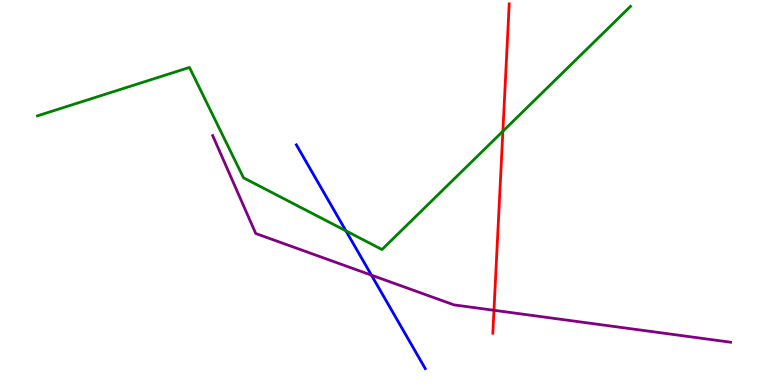[{'lines': ['blue', 'red'], 'intersections': []}, {'lines': ['green', 'red'], 'intersections': [{'x': 6.49, 'y': 6.59}]}, {'lines': ['purple', 'red'], 'intersections': [{'x': 6.37, 'y': 1.94}]}, {'lines': ['blue', 'green'], 'intersections': [{'x': 4.46, 'y': 4.0}]}, {'lines': ['blue', 'purple'], 'intersections': [{'x': 4.79, 'y': 2.85}]}, {'lines': ['green', 'purple'], 'intersections': []}]